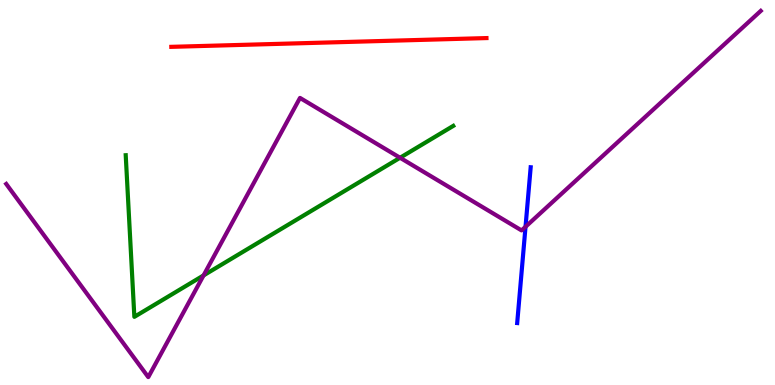[{'lines': ['blue', 'red'], 'intersections': []}, {'lines': ['green', 'red'], 'intersections': []}, {'lines': ['purple', 'red'], 'intersections': []}, {'lines': ['blue', 'green'], 'intersections': []}, {'lines': ['blue', 'purple'], 'intersections': [{'x': 6.78, 'y': 4.11}]}, {'lines': ['green', 'purple'], 'intersections': [{'x': 2.63, 'y': 2.85}, {'x': 5.16, 'y': 5.9}]}]